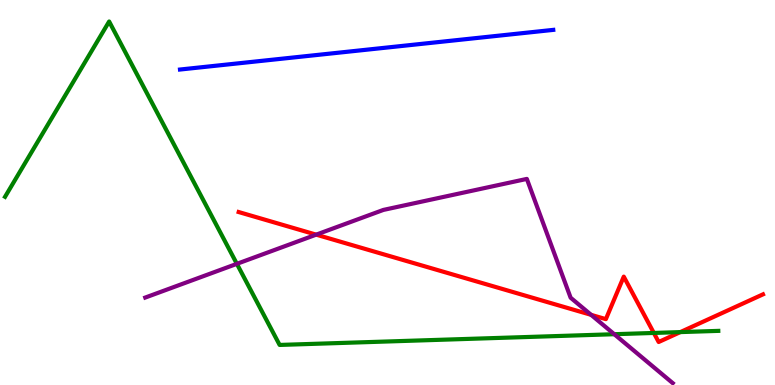[{'lines': ['blue', 'red'], 'intersections': []}, {'lines': ['green', 'red'], 'intersections': [{'x': 8.44, 'y': 1.35}, {'x': 8.78, 'y': 1.37}]}, {'lines': ['purple', 'red'], 'intersections': [{'x': 4.08, 'y': 3.91}, {'x': 7.63, 'y': 1.82}]}, {'lines': ['blue', 'green'], 'intersections': []}, {'lines': ['blue', 'purple'], 'intersections': []}, {'lines': ['green', 'purple'], 'intersections': [{'x': 3.06, 'y': 3.15}, {'x': 7.93, 'y': 1.32}]}]